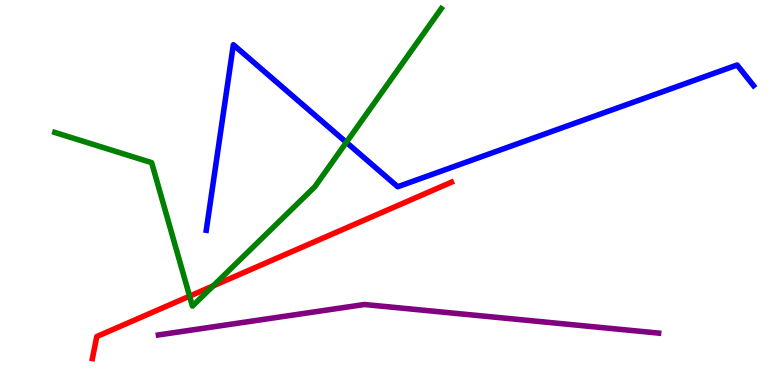[{'lines': ['blue', 'red'], 'intersections': []}, {'lines': ['green', 'red'], 'intersections': [{'x': 2.45, 'y': 2.31}, {'x': 2.75, 'y': 2.57}]}, {'lines': ['purple', 'red'], 'intersections': []}, {'lines': ['blue', 'green'], 'intersections': [{'x': 4.47, 'y': 6.3}]}, {'lines': ['blue', 'purple'], 'intersections': []}, {'lines': ['green', 'purple'], 'intersections': []}]